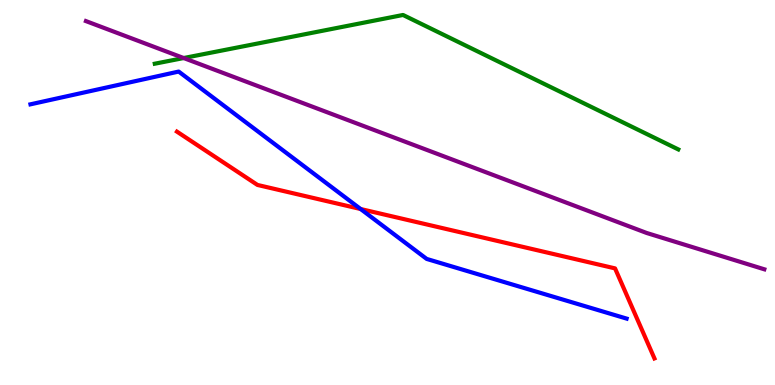[{'lines': ['blue', 'red'], 'intersections': [{'x': 4.65, 'y': 4.57}]}, {'lines': ['green', 'red'], 'intersections': []}, {'lines': ['purple', 'red'], 'intersections': []}, {'lines': ['blue', 'green'], 'intersections': []}, {'lines': ['blue', 'purple'], 'intersections': []}, {'lines': ['green', 'purple'], 'intersections': [{'x': 2.37, 'y': 8.49}]}]